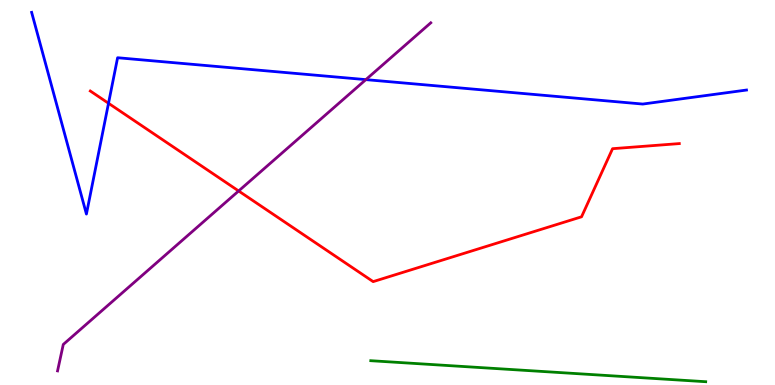[{'lines': ['blue', 'red'], 'intersections': [{'x': 1.4, 'y': 7.32}]}, {'lines': ['green', 'red'], 'intersections': []}, {'lines': ['purple', 'red'], 'intersections': [{'x': 3.08, 'y': 5.04}]}, {'lines': ['blue', 'green'], 'intersections': []}, {'lines': ['blue', 'purple'], 'intersections': [{'x': 4.72, 'y': 7.93}]}, {'lines': ['green', 'purple'], 'intersections': []}]